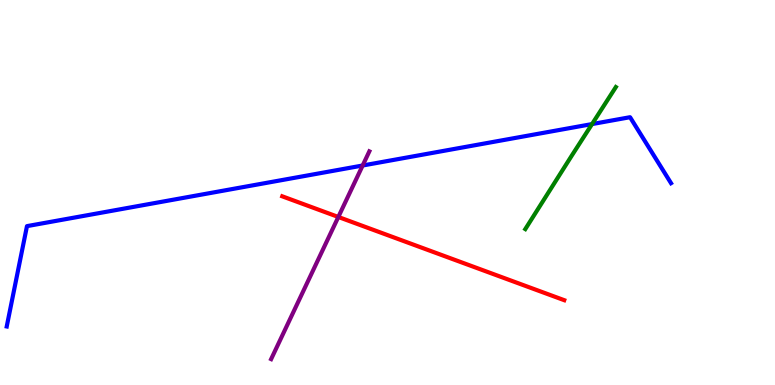[{'lines': ['blue', 'red'], 'intersections': []}, {'lines': ['green', 'red'], 'intersections': []}, {'lines': ['purple', 'red'], 'intersections': [{'x': 4.37, 'y': 4.36}]}, {'lines': ['blue', 'green'], 'intersections': [{'x': 7.64, 'y': 6.78}]}, {'lines': ['blue', 'purple'], 'intersections': [{'x': 4.68, 'y': 5.7}]}, {'lines': ['green', 'purple'], 'intersections': []}]